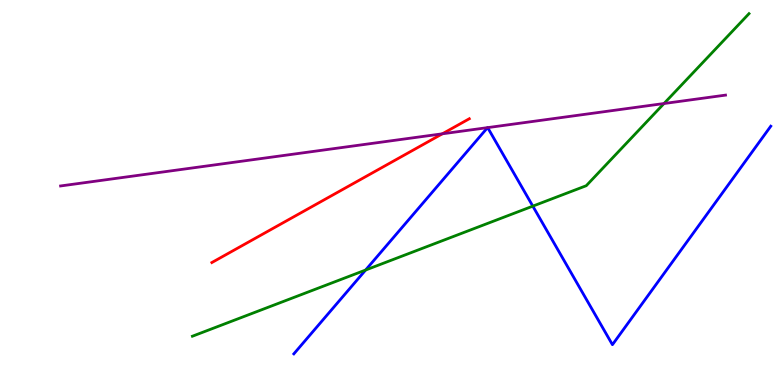[{'lines': ['blue', 'red'], 'intersections': []}, {'lines': ['green', 'red'], 'intersections': []}, {'lines': ['purple', 'red'], 'intersections': [{'x': 5.71, 'y': 6.52}]}, {'lines': ['blue', 'green'], 'intersections': [{'x': 4.72, 'y': 2.99}, {'x': 6.87, 'y': 4.65}]}, {'lines': ['blue', 'purple'], 'intersections': [{'x': 6.29, 'y': 6.68}, {'x': 6.29, 'y': 6.69}]}, {'lines': ['green', 'purple'], 'intersections': [{'x': 8.57, 'y': 7.31}]}]